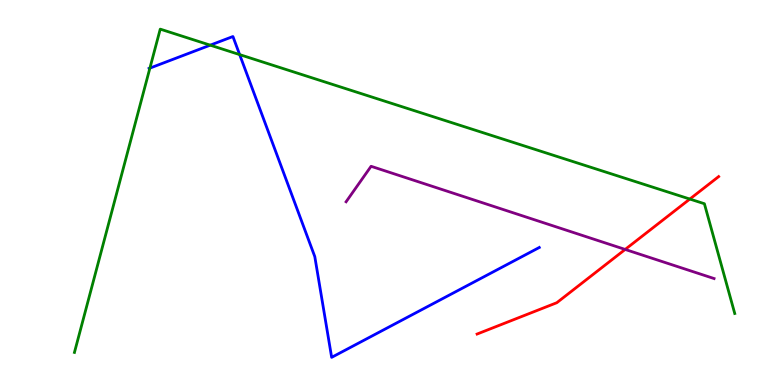[{'lines': ['blue', 'red'], 'intersections': []}, {'lines': ['green', 'red'], 'intersections': [{'x': 8.9, 'y': 4.83}]}, {'lines': ['purple', 'red'], 'intersections': [{'x': 8.07, 'y': 3.52}]}, {'lines': ['blue', 'green'], 'intersections': [{'x': 1.93, 'y': 8.23}, {'x': 2.71, 'y': 8.83}, {'x': 3.09, 'y': 8.58}]}, {'lines': ['blue', 'purple'], 'intersections': []}, {'lines': ['green', 'purple'], 'intersections': []}]